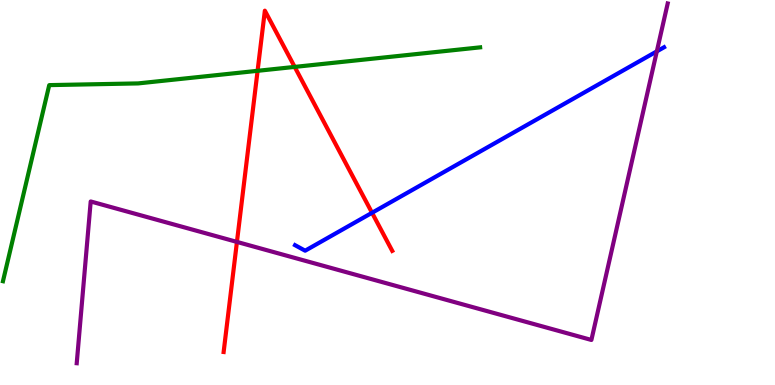[{'lines': ['blue', 'red'], 'intersections': [{'x': 4.8, 'y': 4.47}]}, {'lines': ['green', 'red'], 'intersections': [{'x': 3.32, 'y': 8.16}, {'x': 3.8, 'y': 8.26}]}, {'lines': ['purple', 'red'], 'intersections': [{'x': 3.06, 'y': 3.72}]}, {'lines': ['blue', 'green'], 'intersections': []}, {'lines': ['blue', 'purple'], 'intersections': [{'x': 8.48, 'y': 8.67}]}, {'lines': ['green', 'purple'], 'intersections': []}]